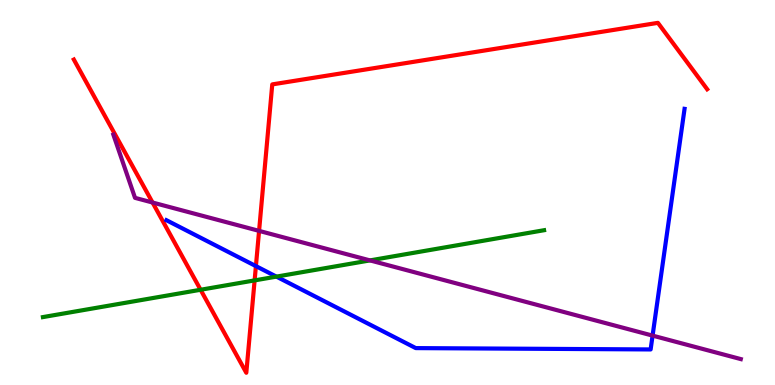[{'lines': ['blue', 'red'], 'intersections': [{'x': 3.3, 'y': 3.09}]}, {'lines': ['green', 'red'], 'intersections': [{'x': 2.59, 'y': 2.47}, {'x': 3.29, 'y': 2.72}]}, {'lines': ['purple', 'red'], 'intersections': [{'x': 1.97, 'y': 4.74}, {'x': 3.34, 'y': 4.0}]}, {'lines': ['blue', 'green'], 'intersections': [{'x': 3.57, 'y': 2.82}]}, {'lines': ['blue', 'purple'], 'intersections': [{'x': 8.42, 'y': 1.28}]}, {'lines': ['green', 'purple'], 'intersections': [{'x': 4.77, 'y': 3.24}]}]